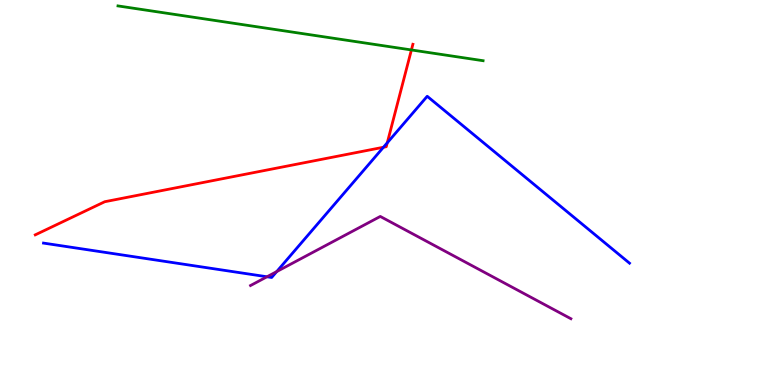[{'lines': ['blue', 'red'], 'intersections': [{'x': 4.95, 'y': 6.18}, {'x': 5.0, 'y': 6.29}]}, {'lines': ['green', 'red'], 'intersections': [{'x': 5.31, 'y': 8.7}]}, {'lines': ['purple', 'red'], 'intersections': []}, {'lines': ['blue', 'green'], 'intersections': []}, {'lines': ['blue', 'purple'], 'intersections': [{'x': 3.45, 'y': 2.81}, {'x': 3.57, 'y': 2.95}]}, {'lines': ['green', 'purple'], 'intersections': []}]